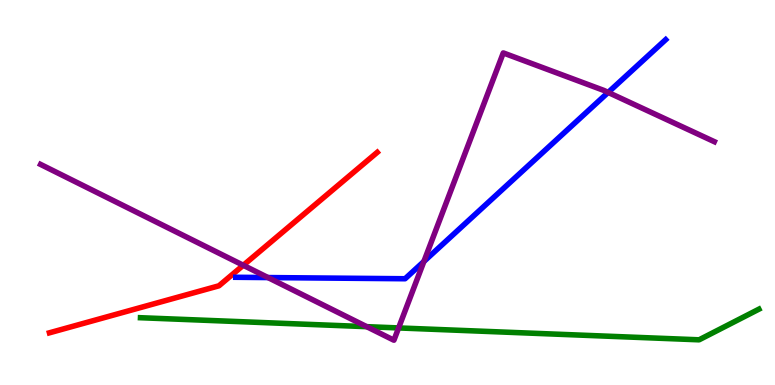[{'lines': ['blue', 'red'], 'intersections': []}, {'lines': ['green', 'red'], 'intersections': []}, {'lines': ['purple', 'red'], 'intersections': [{'x': 3.14, 'y': 3.11}]}, {'lines': ['blue', 'green'], 'intersections': []}, {'lines': ['blue', 'purple'], 'intersections': [{'x': 3.46, 'y': 2.79}, {'x': 5.47, 'y': 3.21}, {'x': 7.85, 'y': 7.6}]}, {'lines': ['green', 'purple'], 'intersections': [{'x': 4.73, 'y': 1.52}, {'x': 5.14, 'y': 1.48}]}]